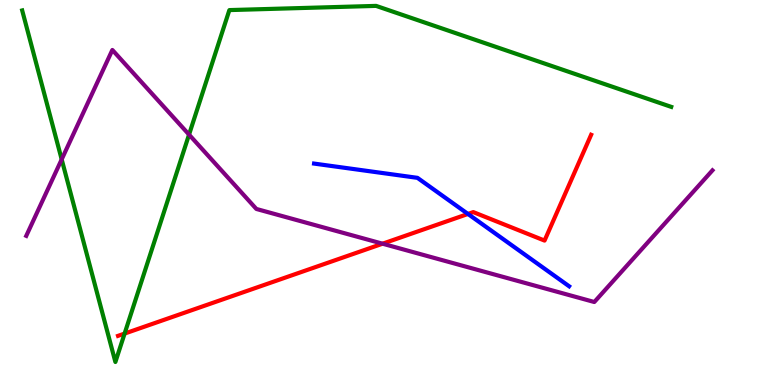[{'lines': ['blue', 'red'], 'intersections': [{'x': 6.04, 'y': 4.44}]}, {'lines': ['green', 'red'], 'intersections': [{'x': 1.61, 'y': 1.34}]}, {'lines': ['purple', 'red'], 'intersections': [{'x': 4.94, 'y': 3.67}]}, {'lines': ['blue', 'green'], 'intersections': []}, {'lines': ['blue', 'purple'], 'intersections': []}, {'lines': ['green', 'purple'], 'intersections': [{'x': 0.796, 'y': 5.86}, {'x': 2.44, 'y': 6.5}]}]